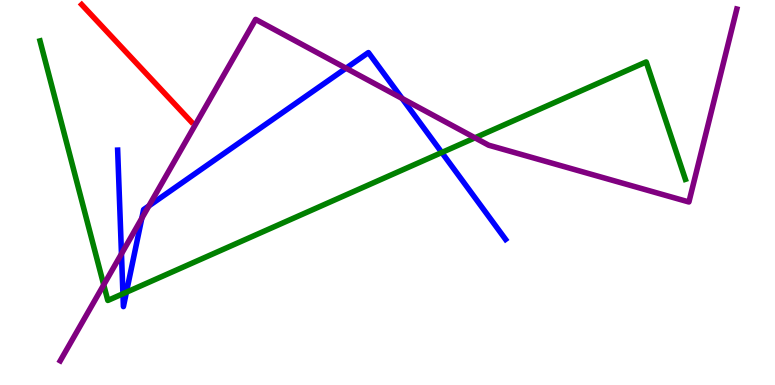[{'lines': ['blue', 'red'], 'intersections': []}, {'lines': ['green', 'red'], 'intersections': []}, {'lines': ['purple', 'red'], 'intersections': []}, {'lines': ['blue', 'green'], 'intersections': [{'x': 1.59, 'y': 2.37}, {'x': 1.63, 'y': 2.41}, {'x': 5.7, 'y': 6.04}]}, {'lines': ['blue', 'purple'], 'intersections': [{'x': 1.57, 'y': 3.41}, {'x': 1.83, 'y': 4.33}, {'x': 1.92, 'y': 4.65}, {'x': 4.47, 'y': 8.23}, {'x': 5.19, 'y': 7.44}]}, {'lines': ['green', 'purple'], 'intersections': [{'x': 1.34, 'y': 2.6}, {'x': 6.13, 'y': 6.42}]}]